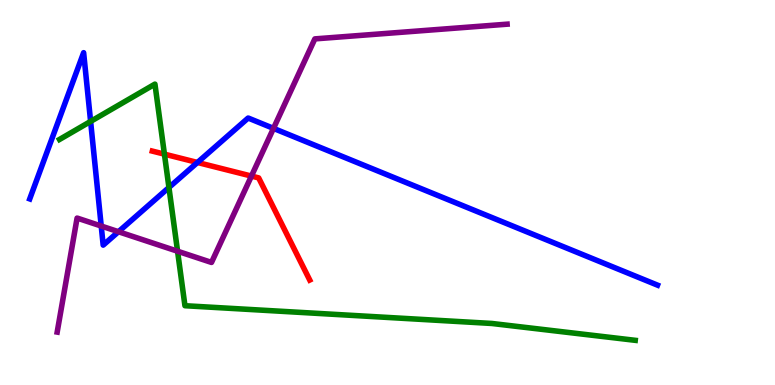[{'lines': ['blue', 'red'], 'intersections': [{'x': 2.55, 'y': 5.78}]}, {'lines': ['green', 'red'], 'intersections': [{'x': 2.12, 'y': 6.0}]}, {'lines': ['purple', 'red'], 'intersections': [{'x': 3.24, 'y': 5.43}]}, {'lines': ['blue', 'green'], 'intersections': [{'x': 1.17, 'y': 6.85}, {'x': 2.18, 'y': 5.13}]}, {'lines': ['blue', 'purple'], 'intersections': [{'x': 1.31, 'y': 4.13}, {'x': 1.53, 'y': 3.98}, {'x': 3.53, 'y': 6.67}]}, {'lines': ['green', 'purple'], 'intersections': [{'x': 2.29, 'y': 3.47}]}]